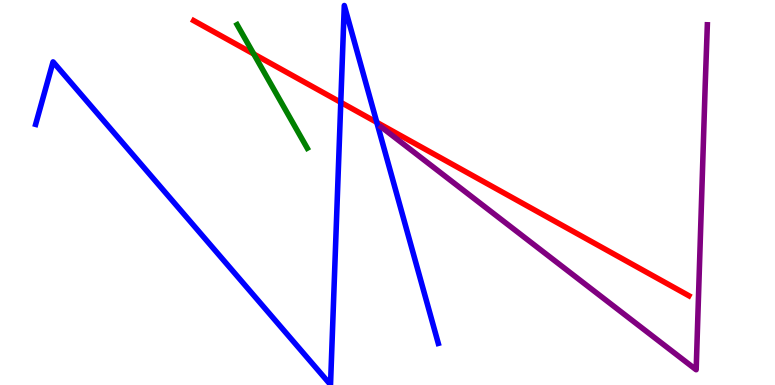[{'lines': ['blue', 'red'], 'intersections': [{'x': 4.4, 'y': 7.34}, {'x': 4.86, 'y': 6.82}]}, {'lines': ['green', 'red'], 'intersections': [{'x': 3.27, 'y': 8.6}]}, {'lines': ['purple', 'red'], 'intersections': []}, {'lines': ['blue', 'green'], 'intersections': []}, {'lines': ['blue', 'purple'], 'intersections': []}, {'lines': ['green', 'purple'], 'intersections': []}]